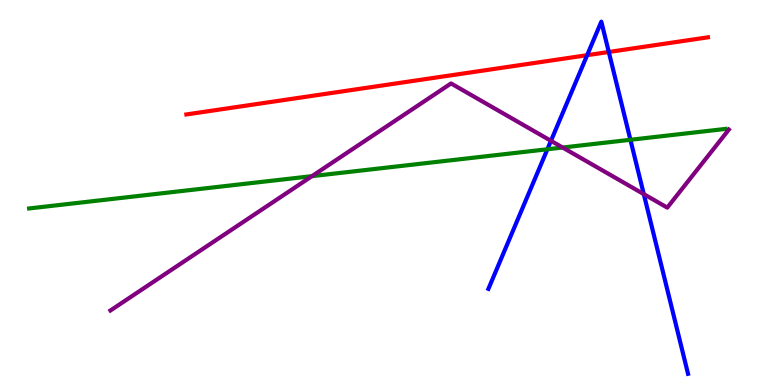[{'lines': ['blue', 'red'], 'intersections': [{'x': 7.58, 'y': 8.57}, {'x': 7.86, 'y': 8.65}]}, {'lines': ['green', 'red'], 'intersections': []}, {'lines': ['purple', 'red'], 'intersections': []}, {'lines': ['blue', 'green'], 'intersections': [{'x': 7.06, 'y': 6.12}, {'x': 8.13, 'y': 6.37}]}, {'lines': ['blue', 'purple'], 'intersections': [{'x': 7.11, 'y': 6.34}, {'x': 8.31, 'y': 4.96}]}, {'lines': ['green', 'purple'], 'intersections': [{'x': 4.03, 'y': 5.42}, {'x': 7.26, 'y': 6.17}]}]